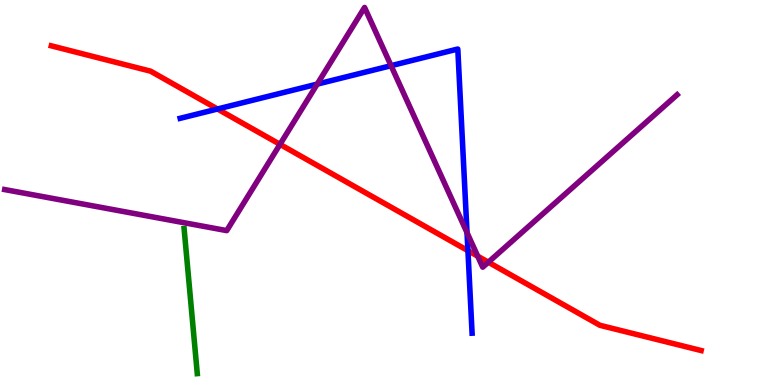[{'lines': ['blue', 'red'], 'intersections': [{'x': 2.81, 'y': 7.17}, {'x': 6.04, 'y': 3.49}]}, {'lines': ['green', 'red'], 'intersections': []}, {'lines': ['purple', 'red'], 'intersections': [{'x': 3.61, 'y': 6.25}, {'x': 6.16, 'y': 3.35}, {'x': 6.3, 'y': 3.19}]}, {'lines': ['blue', 'green'], 'intersections': []}, {'lines': ['blue', 'purple'], 'intersections': [{'x': 4.09, 'y': 7.82}, {'x': 5.05, 'y': 8.29}, {'x': 6.03, 'y': 3.96}]}, {'lines': ['green', 'purple'], 'intersections': []}]